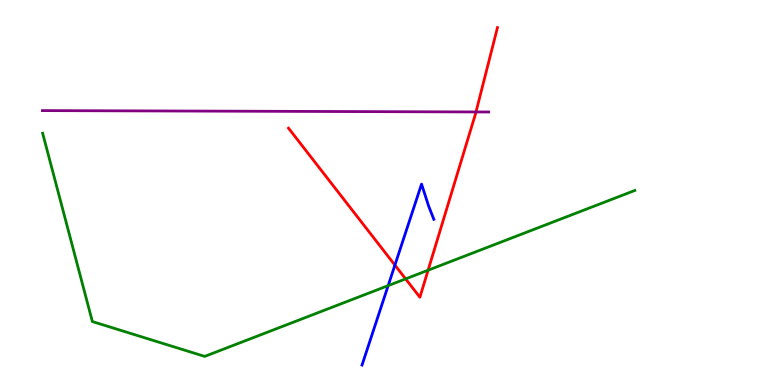[{'lines': ['blue', 'red'], 'intersections': [{'x': 5.1, 'y': 3.11}]}, {'lines': ['green', 'red'], 'intersections': [{'x': 5.23, 'y': 2.76}, {'x': 5.52, 'y': 2.98}]}, {'lines': ['purple', 'red'], 'intersections': [{'x': 6.14, 'y': 7.09}]}, {'lines': ['blue', 'green'], 'intersections': [{'x': 5.01, 'y': 2.58}]}, {'lines': ['blue', 'purple'], 'intersections': []}, {'lines': ['green', 'purple'], 'intersections': []}]